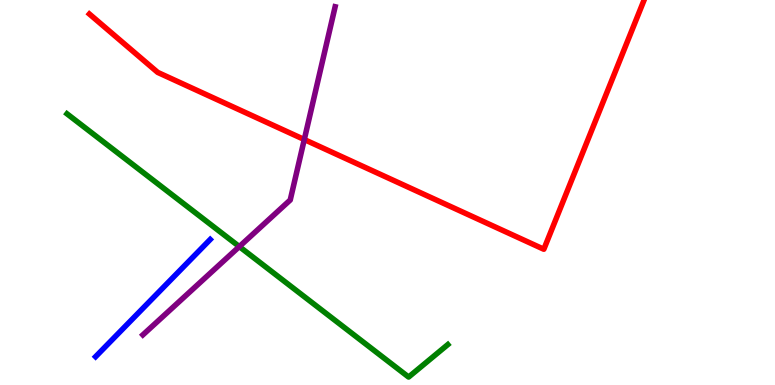[{'lines': ['blue', 'red'], 'intersections': []}, {'lines': ['green', 'red'], 'intersections': []}, {'lines': ['purple', 'red'], 'intersections': [{'x': 3.93, 'y': 6.38}]}, {'lines': ['blue', 'green'], 'intersections': []}, {'lines': ['blue', 'purple'], 'intersections': []}, {'lines': ['green', 'purple'], 'intersections': [{'x': 3.09, 'y': 3.59}]}]